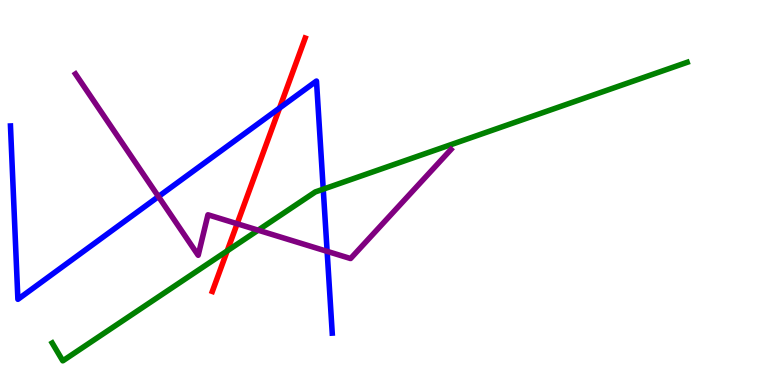[{'lines': ['blue', 'red'], 'intersections': [{'x': 3.61, 'y': 7.19}]}, {'lines': ['green', 'red'], 'intersections': [{'x': 2.93, 'y': 3.48}]}, {'lines': ['purple', 'red'], 'intersections': [{'x': 3.06, 'y': 4.19}]}, {'lines': ['blue', 'green'], 'intersections': [{'x': 4.17, 'y': 5.09}]}, {'lines': ['blue', 'purple'], 'intersections': [{'x': 2.04, 'y': 4.89}, {'x': 4.22, 'y': 3.47}]}, {'lines': ['green', 'purple'], 'intersections': [{'x': 3.33, 'y': 4.02}]}]